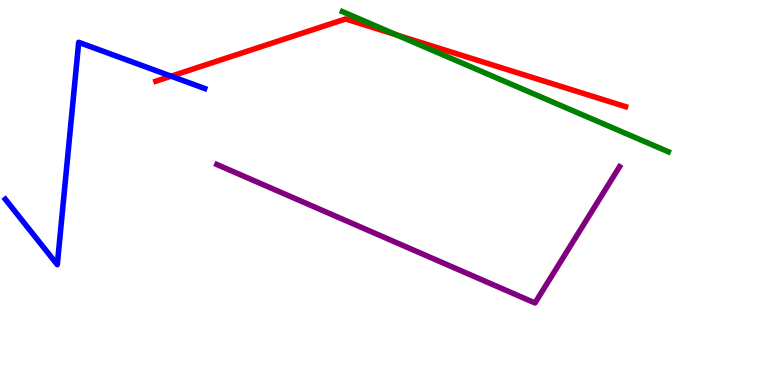[{'lines': ['blue', 'red'], 'intersections': [{'x': 2.21, 'y': 8.02}]}, {'lines': ['green', 'red'], 'intersections': [{'x': 5.12, 'y': 9.09}]}, {'lines': ['purple', 'red'], 'intersections': []}, {'lines': ['blue', 'green'], 'intersections': []}, {'lines': ['blue', 'purple'], 'intersections': []}, {'lines': ['green', 'purple'], 'intersections': []}]